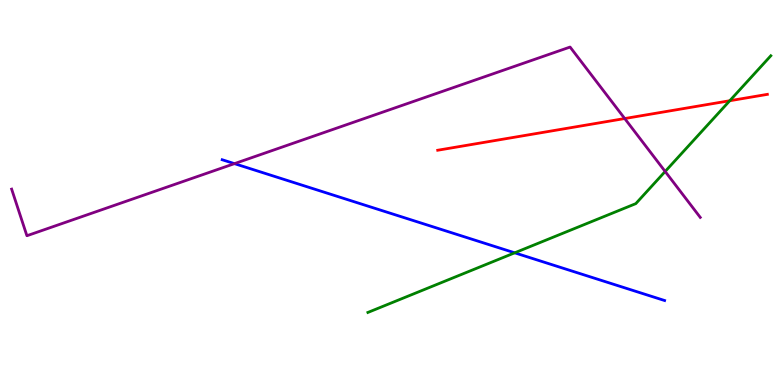[{'lines': ['blue', 'red'], 'intersections': []}, {'lines': ['green', 'red'], 'intersections': [{'x': 9.42, 'y': 7.38}]}, {'lines': ['purple', 'red'], 'intersections': [{'x': 8.06, 'y': 6.92}]}, {'lines': ['blue', 'green'], 'intersections': [{'x': 6.64, 'y': 3.43}]}, {'lines': ['blue', 'purple'], 'intersections': [{'x': 3.03, 'y': 5.75}]}, {'lines': ['green', 'purple'], 'intersections': [{'x': 8.58, 'y': 5.55}]}]